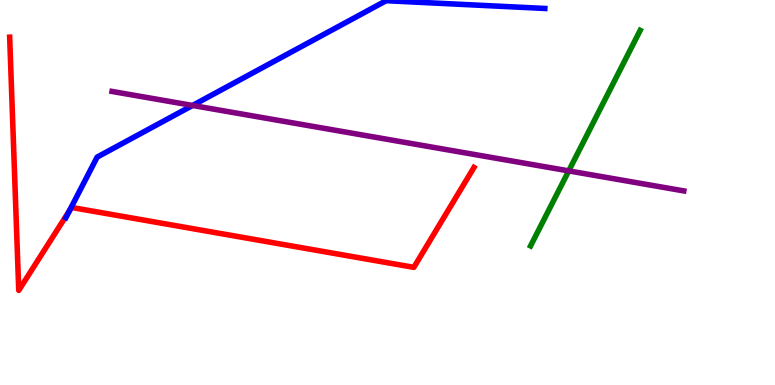[{'lines': ['blue', 'red'], 'intersections': [{'x': 0.896, 'y': 4.53}]}, {'lines': ['green', 'red'], 'intersections': []}, {'lines': ['purple', 'red'], 'intersections': []}, {'lines': ['blue', 'green'], 'intersections': []}, {'lines': ['blue', 'purple'], 'intersections': [{'x': 2.48, 'y': 7.26}]}, {'lines': ['green', 'purple'], 'intersections': [{'x': 7.34, 'y': 5.56}]}]